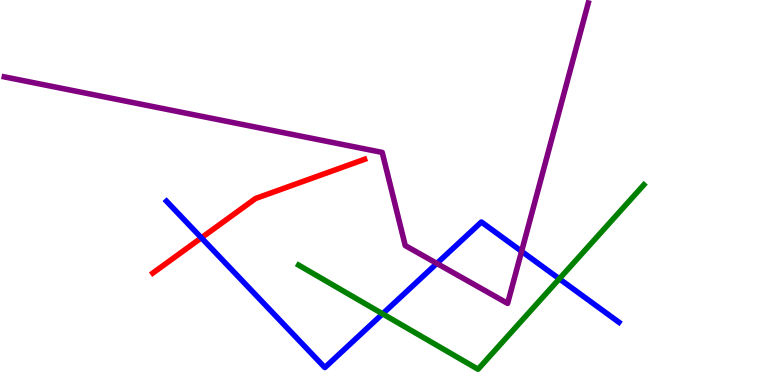[{'lines': ['blue', 'red'], 'intersections': [{'x': 2.6, 'y': 3.82}]}, {'lines': ['green', 'red'], 'intersections': []}, {'lines': ['purple', 'red'], 'intersections': []}, {'lines': ['blue', 'green'], 'intersections': [{'x': 4.94, 'y': 1.85}, {'x': 7.22, 'y': 2.76}]}, {'lines': ['blue', 'purple'], 'intersections': [{'x': 5.64, 'y': 3.16}, {'x': 6.73, 'y': 3.47}]}, {'lines': ['green', 'purple'], 'intersections': []}]